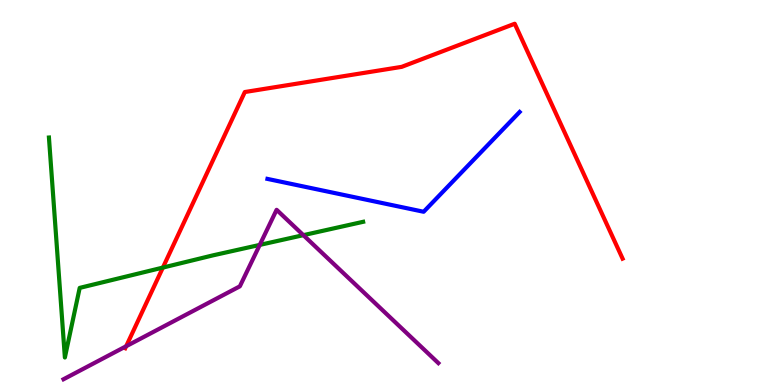[{'lines': ['blue', 'red'], 'intersections': []}, {'lines': ['green', 'red'], 'intersections': [{'x': 2.1, 'y': 3.05}]}, {'lines': ['purple', 'red'], 'intersections': [{'x': 1.63, 'y': 1.01}]}, {'lines': ['blue', 'green'], 'intersections': []}, {'lines': ['blue', 'purple'], 'intersections': []}, {'lines': ['green', 'purple'], 'intersections': [{'x': 3.35, 'y': 3.64}, {'x': 3.91, 'y': 3.89}]}]